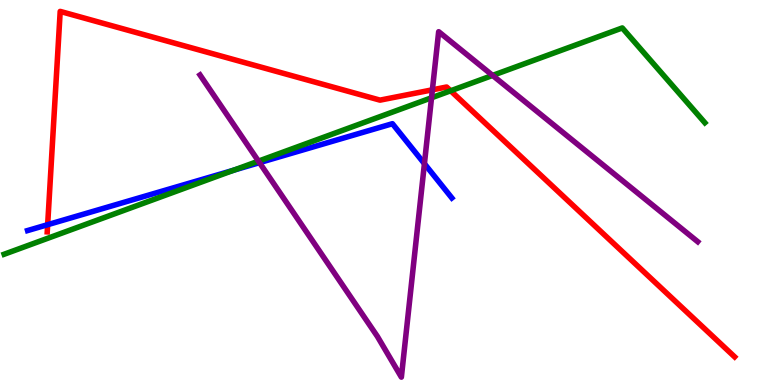[{'lines': ['blue', 'red'], 'intersections': [{'x': 0.615, 'y': 4.16}]}, {'lines': ['green', 'red'], 'intersections': [{'x': 5.81, 'y': 7.64}]}, {'lines': ['purple', 'red'], 'intersections': [{'x': 5.58, 'y': 7.67}]}, {'lines': ['blue', 'green'], 'intersections': [{'x': 3.02, 'y': 5.58}]}, {'lines': ['blue', 'purple'], 'intersections': [{'x': 3.35, 'y': 5.78}, {'x': 5.48, 'y': 5.75}]}, {'lines': ['green', 'purple'], 'intersections': [{'x': 3.34, 'y': 5.81}, {'x': 5.57, 'y': 7.46}, {'x': 6.36, 'y': 8.04}]}]